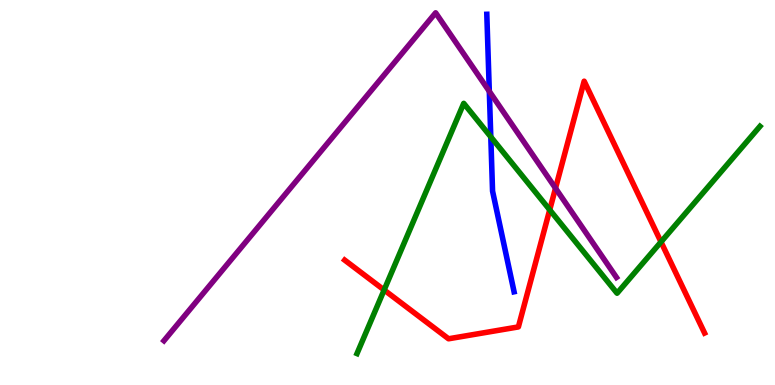[{'lines': ['blue', 'red'], 'intersections': []}, {'lines': ['green', 'red'], 'intersections': [{'x': 4.96, 'y': 2.47}, {'x': 7.09, 'y': 4.55}, {'x': 8.53, 'y': 3.72}]}, {'lines': ['purple', 'red'], 'intersections': [{'x': 7.17, 'y': 5.11}]}, {'lines': ['blue', 'green'], 'intersections': [{'x': 6.33, 'y': 6.45}]}, {'lines': ['blue', 'purple'], 'intersections': [{'x': 6.31, 'y': 7.63}]}, {'lines': ['green', 'purple'], 'intersections': []}]